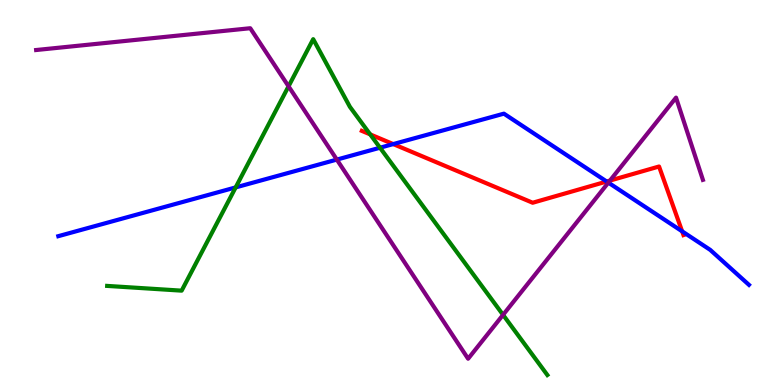[{'lines': ['blue', 'red'], 'intersections': [{'x': 5.07, 'y': 6.26}, {'x': 7.83, 'y': 5.29}, {'x': 8.8, 'y': 3.99}]}, {'lines': ['green', 'red'], 'intersections': [{'x': 4.78, 'y': 6.51}]}, {'lines': ['purple', 'red'], 'intersections': [{'x': 7.87, 'y': 5.31}]}, {'lines': ['blue', 'green'], 'intersections': [{'x': 3.04, 'y': 5.13}, {'x': 4.9, 'y': 6.16}]}, {'lines': ['blue', 'purple'], 'intersections': [{'x': 4.35, 'y': 5.85}, {'x': 7.85, 'y': 5.26}]}, {'lines': ['green', 'purple'], 'intersections': [{'x': 3.72, 'y': 7.76}, {'x': 6.49, 'y': 1.82}]}]